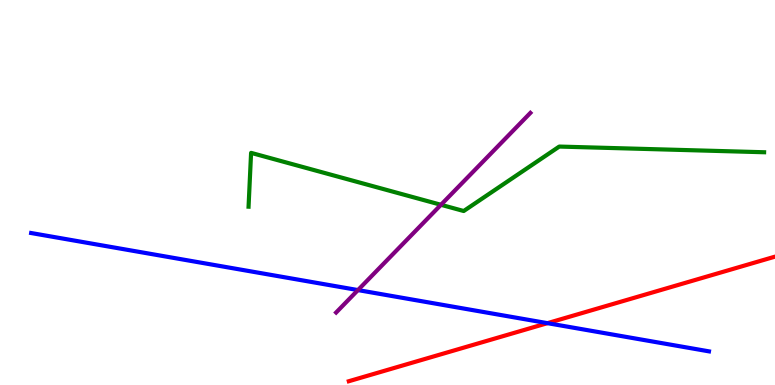[{'lines': ['blue', 'red'], 'intersections': [{'x': 7.06, 'y': 1.61}]}, {'lines': ['green', 'red'], 'intersections': []}, {'lines': ['purple', 'red'], 'intersections': []}, {'lines': ['blue', 'green'], 'intersections': []}, {'lines': ['blue', 'purple'], 'intersections': [{'x': 4.62, 'y': 2.47}]}, {'lines': ['green', 'purple'], 'intersections': [{'x': 5.69, 'y': 4.68}]}]